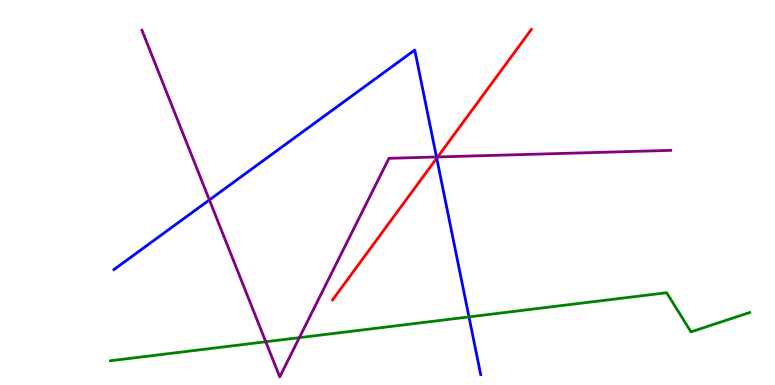[{'lines': ['blue', 'red'], 'intersections': [{'x': 5.64, 'y': 5.89}]}, {'lines': ['green', 'red'], 'intersections': []}, {'lines': ['purple', 'red'], 'intersections': [{'x': 5.65, 'y': 5.92}]}, {'lines': ['blue', 'green'], 'intersections': [{'x': 6.05, 'y': 1.77}]}, {'lines': ['blue', 'purple'], 'intersections': [{'x': 2.7, 'y': 4.81}, {'x': 5.63, 'y': 5.92}]}, {'lines': ['green', 'purple'], 'intersections': [{'x': 3.43, 'y': 1.12}, {'x': 3.86, 'y': 1.23}]}]